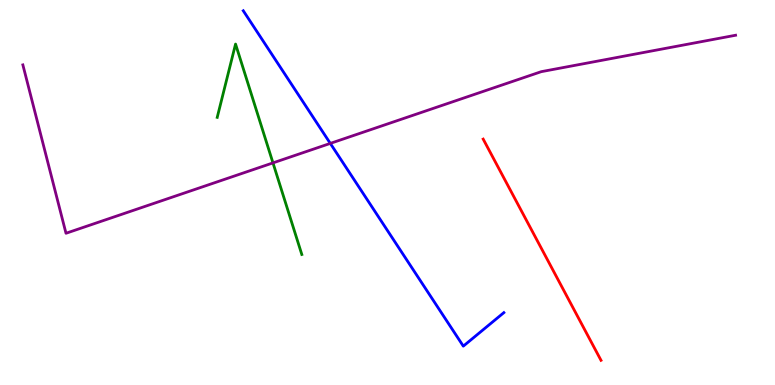[{'lines': ['blue', 'red'], 'intersections': []}, {'lines': ['green', 'red'], 'intersections': []}, {'lines': ['purple', 'red'], 'intersections': []}, {'lines': ['blue', 'green'], 'intersections': []}, {'lines': ['blue', 'purple'], 'intersections': [{'x': 4.26, 'y': 6.28}]}, {'lines': ['green', 'purple'], 'intersections': [{'x': 3.52, 'y': 5.77}]}]